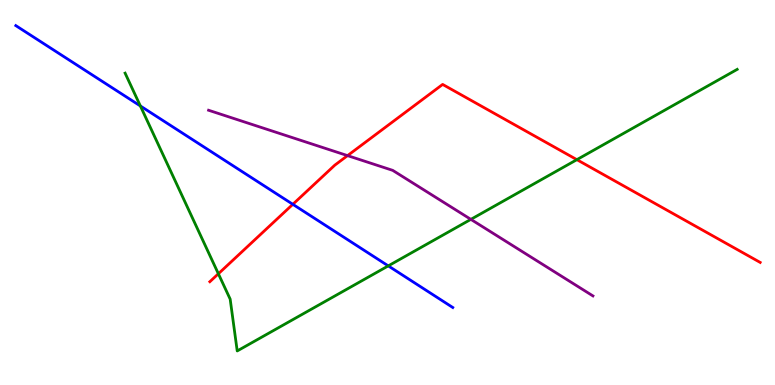[{'lines': ['blue', 'red'], 'intersections': [{'x': 3.78, 'y': 4.69}]}, {'lines': ['green', 'red'], 'intersections': [{'x': 2.82, 'y': 2.89}, {'x': 7.44, 'y': 5.85}]}, {'lines': ['purple', 'red'], 'intersections': [{'x': 4.48, 'y': 5.96}]}, {'lines': ['blue', 'green'], 'intersections': [{'x': 1.81, 'y': 7.25}, {'x': 5.01, 'y': 3.09}]}, {'lines': ['blue', 'purple'], 'intersections': []}, {'lines': ['green', 'purple'], 'intersections': [{'x': 6.08, 'y': 4.3}]}]